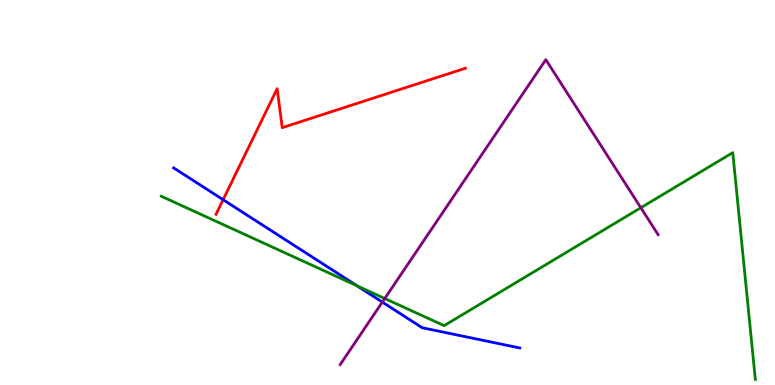[{'lines': ['blue', 'red'], 'intersections': [{'x': 2.88, 'y': 4.81}]}, {'lines': ['green', 'red'], 'intersections': []}, {'lines': ['purple', 'red'], 'intersections': []}, {'lines': ['blue', 'green'], 'intersections': [{'x': 4.61, 'y': 2.58}]}, {'lines': ['blue', 'purple'], 'intersections': [{'x': 4.93, 'y': 2.15}]}, {'lines': ['green', 'purple'], 'intersections': [{'x': 4.96, 'y': 2.25}, {'x': 8.27, 'y': 4.6}]}]